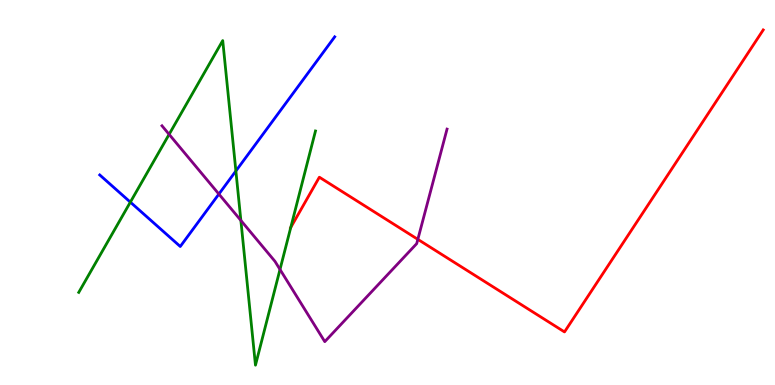[{'lines': ['blue', 'red'], 'intersections': []}, {'lines': ['green', 'red'], 'intersections': [{'x': 3.75, 'y': 4.09}]}, {'lines': ['purple', 'red'], 'intersections': [{'x': 5.39, 'y': 3.78}]}, {'lines': ['blue', 'green'], 'intersections': [{'x': 1.68, 'y': 4.75}, {'x': 3.04, 'y': 5.56}]}, {'lines': ['blue', 'purple'], 'intersections': [{'x': 2.82, 'y': 4.96}]}, {'lines': ['green', 'purple'], 'intersections': [{'x': 2.18, 'y': 6.51}, {'x': 3.11, 'y': 4.27}, {'x': 3.61, 'y': 3.0}]}]